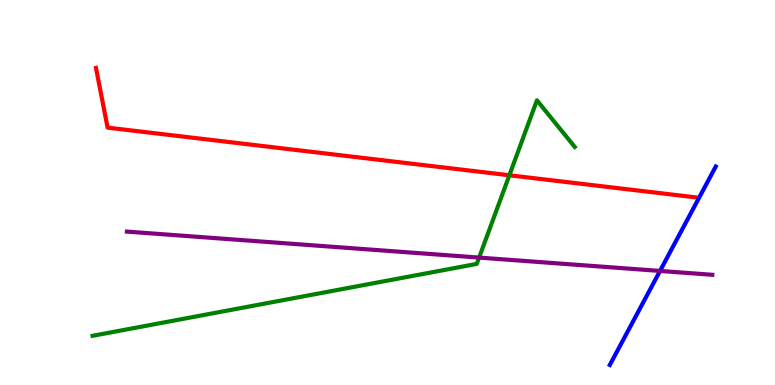[{'lines': ['blue', 'red'], 'intersections': []}, {'lines': ['green', 'red'], 'intersections': [{'x': 6.57, 'y': 5.45}]}, {'lines': ['purple', 'red'], 'intersections': []}, {'lines': ['blue', 'green'], 'intersections': []}, {'lines': ['blue', 'purple'], 'intersections': [{'x': 8.52, 'y': 2.96}]}, {'lines': ['green', 'purple'], 'intersections': [{'x': 6.18, 'y': 3.31}]}]